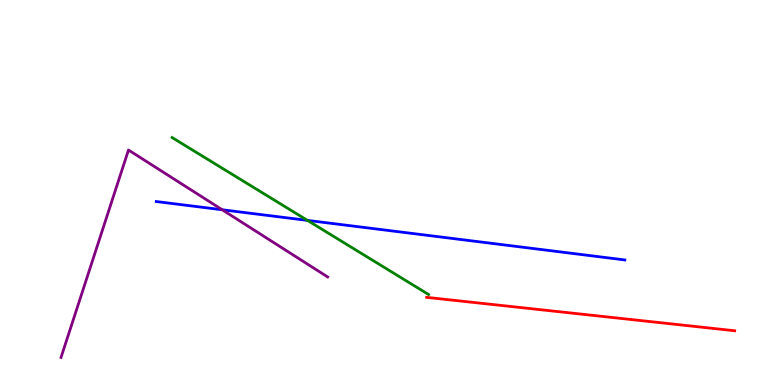[{'lines': ['blue', 'red'], 'intersections': []}, {'lines': ['green', 'red'], 'intersections': []}, {'lines': ['purple', 'red'], 'intersections': []}, {'lines': ['blue', 'green'], 'intersections': [{'x': 3.97, 'y': 4.28}]}, {'lines': ['blue', 'purple'], 'intersections': [{'x': 2.87, 'y': 4.55}]}, {'lines': ['green', 'purple'], 'intersections': []}]